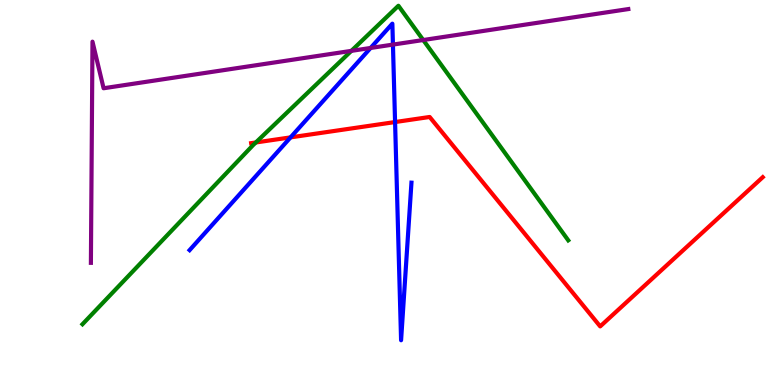[{'lines': ['blue', 'red'], 'intersections': [{'x': 3.75, 'y': 6.43}, {'x': 5.1, 'y': 6.83}]}, {'lines': ['green', 'red'], 'intersections': [{'x': 3.3, 'y': 6.3}]}, {'lines': ['purple', 'red'], 'intersections': []}, {'lines': ['blue', 'green'], 'intersections': []}, {'lines': ['blue', 'purple'], 'intersections': [{'x': 4.78, 'y': 8.75}, {'x': 5.07, 'y': 8.84}]}, {'lines': ['green', 'purple'], 'intersections': [{'x': 4.53, 'y': 8.68}, {'x': 5.46, 'y': 8.96}]}]